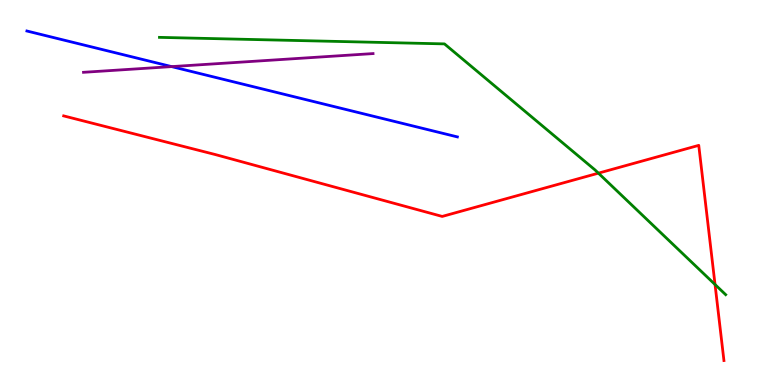[{'lines': ['blue', 'red'], 'intersections': []}, {'lines': ['green', 'red'], 'intersections': [{'x': 7.72, 'y': 5.5}, {'x': 9.23, 'y': 2.61}]}, {'lines': ['purple', 'red'], 'intersections': []}, {'lines': ['blue', 'green'], 'intersections': []}, {'lines': ['blue', 'purple'], 'intersections': [{'x': 2.21, 'y': 8.27}]}, {'lines': ['green', 'purple'], 'intersections': []}]